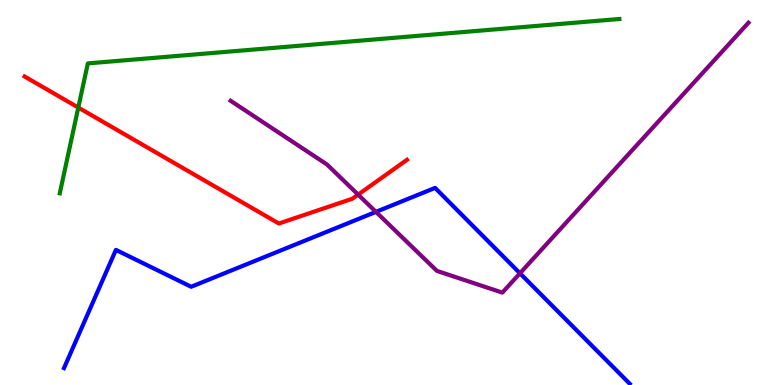[{'lines': ['blue', 'red'], 'intersections': []}, {'lines': ['green', 'red'], 'intersections': [{'x': 1.01, 'y': 7.21}]}, {'lines': ['purple', 'red'], 'intersections': [{'x': 4.62, 'y': 4.95}]}, {'lines': ['blue', 'green'], 'intersections': []}, {'lines': ['blue', 'purple'], 'intersections': [{'x': 4.85, 'y': 4.5}, {'x': 6.71, 'y': 2.9}]}, {'lines': ['green', 'purple'], 'intersections': []}]